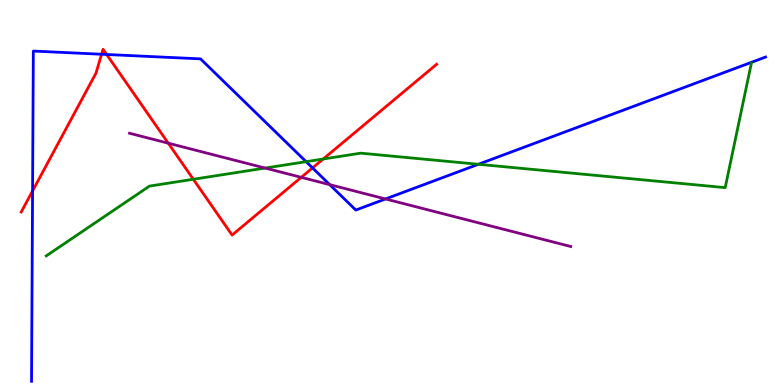[{'lines': ['blue', 'red'], 'intersections': [{'x': 0.42, 'y': 5.04}, {'x': 1.31, 'y': 8.59}, {'x': 1.38, 'y': 8.58}, {'x': 4.03, 'y': 5.64}]}, {'lines': ['green', 'red'], 'intersections': [{'x': 2.49, 'y': 5.34}, {'x': 4.17, 'y': 5.87}]}, {'lines': ['purple', 'red'], 'intersections': [{'x': 2.17, 'y': 6.28}, {'x': 3.89, 'y': 5.39}]}, {'lines': ['blue', 'green'], 'intersections': [{'x': 3.95, 'y': 5.8}, {'x': 6.17, 'y': 5.73}]}, {'lines': ['blue', 'purple'], 'intersections': [{'x': 4.25, 'y': 5.2}, {'x': 4.97, 'y': 4.83}]}, {'lines': ['green', 'purple'], 'intersections': [{'x': 3.42, 'y': 5.63}]}]